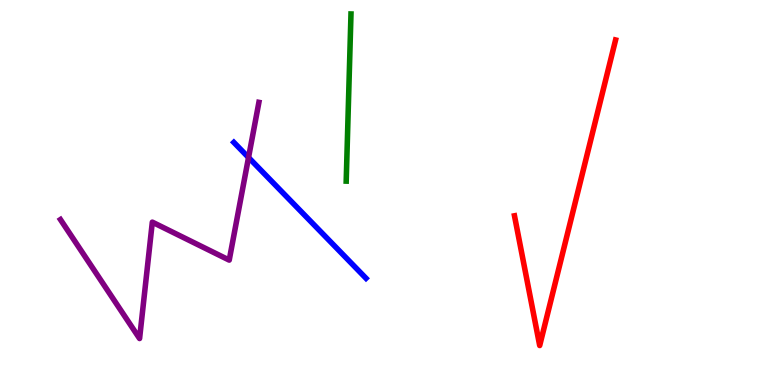[{'lines': ['blue', 'red'], 'intersections': []}, {'lines': ['green', 'red'], 'intersections': []}, {'lines': ['purple', 'red'], 'intersections': []}, {'lines': ['blue', 'green'], 'intersections': []}, {'lines': ['blue', 'purple'], 'intersections': [{'x': 3.21, 'y': 5.91}]}, {'lines': ['green', 'purple'], 'intersections': []}]